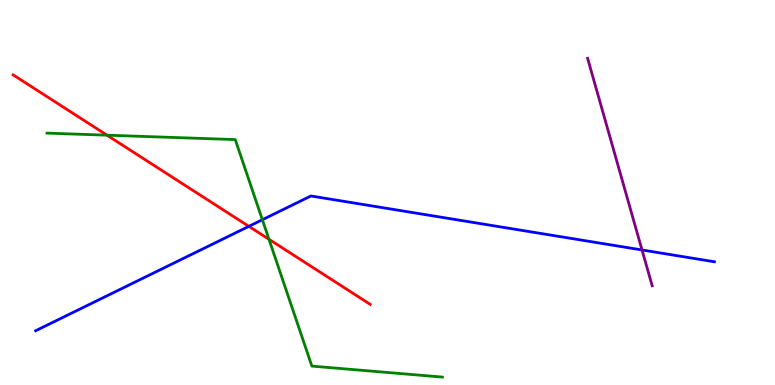[{'lines': ['blue', 'red'], 'intersections': [{'x': 3.21, 'y': 4.12}]}, {'lines': ['green', 'red'], 'intersections': [{'x': 1.38, 'y': 6.49}, {'x': 3.47, 'y': 3.78}]}, {'lines': ['purple', 'red'], 'intersections': []}, {'lines': ['blue', 'green'], 'intersections': [{'x': 3.39, 'y': 4.29}]}, {'lines': ['blue', 'purple'], 'intersections': [{'x': 8.28, 'y': 3.51}]}, {'lines': ['green', 'purple'], 'intersections': []}]